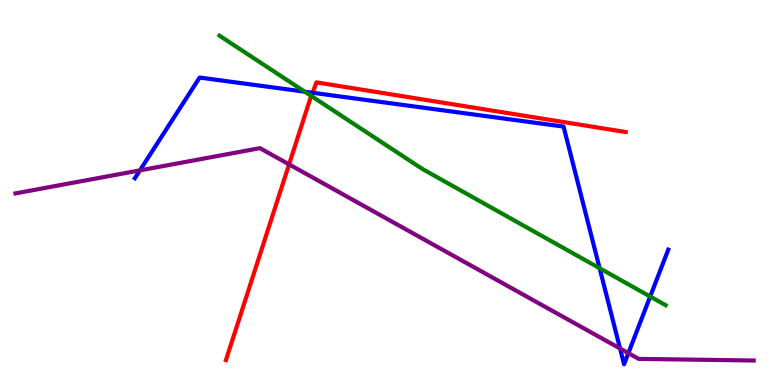[{'lines': ['blue', 'red'], 'intersections': [{'x': 4.03, 'y': 7.59}]}, {'lines': ['green', 'red'], 'intersections': [{'x': 4.02, 'y': 7.51}]}, {'lines': ['purple', 'red'], 'intersections': [{'x': 3.73, 'y': 5.73}]}, {'lines': ['blue', 'green'], 'intersections': [{'x': 3.93, 'y': 7.62}, {'x': 7.74, 'y': 3.03}, {'x': 8.39, 'y': 2.3}]}, {'lines': ['blue', 'purple'], 'intersections': [{'x': 1.81, 'y': 5.57}, {'x': 8.0, 'y': 0.948}, {'x': 8.11, 'y': 0.828}]}, {'lines': ['green', 'purple'], 'intersections': []}]